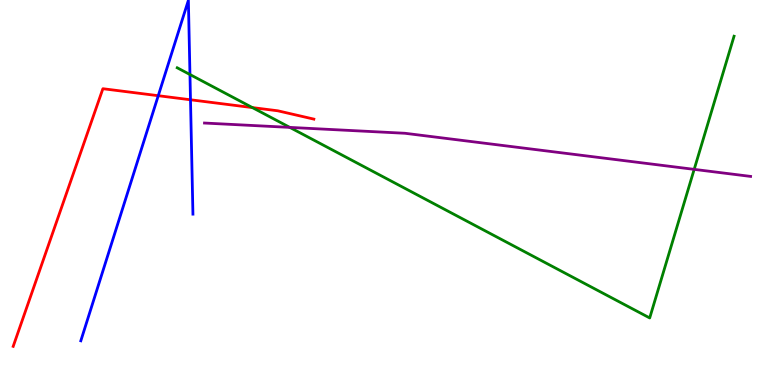[{'lines': ['blue', 'red'], 'intersections': [{'x': 2.04, 'y': 7.51}, {'x': 2.46, 'y': 7.41}]}, {'lines': ['green', 'red'], 'intersections': [{'x': 3.26, 'y': 7.21}]}, {'lines': ['purple', 'red'], 'intersections': []}, {'lines': ['blue', 'green'], 'intersections': [{'x': 2.45, 'y': 8.06}]}, {'lines': ['blue', 'purple'], 'intersections': []}, {'lines': ['green', 'purple'], 'intersections': [{'x': 3.74, 'y': 6.69}, {'x': 8.96, 'y': 5.6}]}]